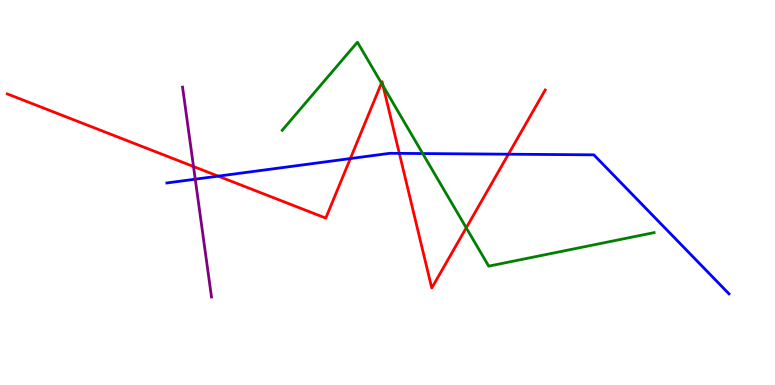[{'lines': ['blue', 'red'], 'intersections': [{'x': 2.82, 'y': 5.42}, {'x': 4.52, 'y': 5.88}, {'x': 5.15, 'y': 6.02}, {'x': 6.56, 'y': 5.99}]}, {'lines': ['green', 'red'], 'intersections': [{'x': 4.92, 'y': 7.84}, {'x': 4.94, 'y': 7.77}, {'x': 6.02, 'y': 4.08}]}, {'lines': ['purple', 'red'], 'intersections': [{'x': 2.5, 'y': 5.67}]}, {'lines': ['blue', 'green'], 'intersections': [{'x': 5.45, 'y': 6.01}]}, {'lines': ['blue', 'purple'], 'intersections': [{'x': 2.52, 'y': 5.35}]}, {'lines': ['green', 'purple'], 'intersections': []}]